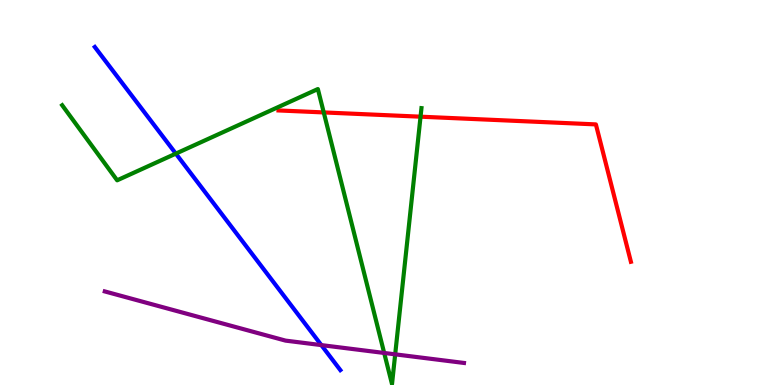[{'lines': ['blue', 'red'], 'intersections': []}, {'lines': ['green', 'red'], 'intersections': [{'x': 4.18, 'y': 7.08}, {'x': 5.43, 'y': 6.97}]}, {'lines': ['purple', 'red'], 'intersections': []}, {'lines': ['blue', 'green'], 'intersections': [{'x': 2.27, 'y': 6.01}]}, {'lines': ['blue', 'purple'], 'intersections': [{'x': 4.15, 'y': 1.04}]}, {'lines': ['green', 'purple'], 'intersections': [{'x': 4.96, 'y': 0.832}, {'x': 5.1, 'y': 0.796}]}]